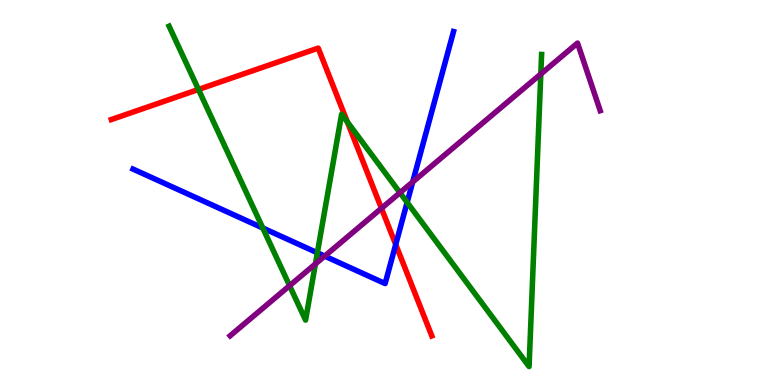[{'lines': ['blue', 'red'], 'intersections': [{'x': 5.11, 'y': 3.65}]}, {'lines': ['green', 'red'], 'intersections': [{'x': 2.56, 'y': 7.68}, {'x': 4.48, 'y': 6.83}]}, {'lines': ['purple', 'red'], 'intersections': [{'x': 4.92, 'y': 4.59}]}, {'lines': ['blue', 'green'], 'intersections': [{'x': 3.39, 'y': 4.08}, {'x': 4.09, 'y': 3.43}, {'x': 5.25, 'y': 4.74}]}, {'lines': ['blue', 'purple'], 'intersections': [{'x': 4.19, 'y': 3.35}, {'x': 5.33, 'y': 5.27}]}, {'lines': ['green', 'purple'], 'intersections': [{'x': 3.74, 'y': 2.58}, {'x': 4.07, 'y': 3.14}, {'x': 5.16, 'y': 4.99}, {'x': 6.98, 'y': 8.08}]}]